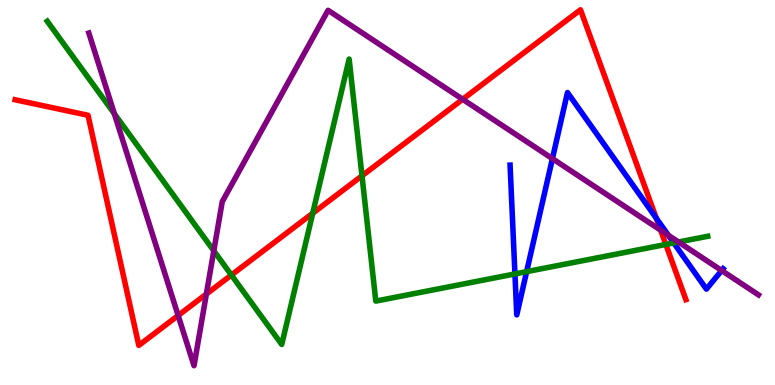[{'lines': ['blue', 'red'], 'intersections': [{'x': 8.47, 'y': 4.33}]}, {'lines': ['green', 'red'], 'intersections': [{'x': 2.99, 'y': 2.86}, {'x': 4.04, 'y': 4.46}, {'x': 4.67, 'y': 5.43}, {'x': 8.59, 'y': 3.65}]}, {'lines': ['purple', 'red'], 'intersections': [{'x': 2.3, 'y': 1.81}, {'x': 2.66, 'y': 2.36}, {'x': 5.97, 'y': 7.42}, {'x': 8.52, 'y': 4.02}]}, {'lines': ['blue', 'green'], 'intersections': [{'x': 6.64, 'y': 2.89}, {'x': 6.8, 'y': 2.94}, {'x': 8.69, 'y': 3.69}]}, {'lines': ['blue', 'purple'], 'intersections': [{'x': 7.13, 'y': 5.88}, {'x': 8.62, 'y': 3.89}, {'x': 9.31, 'y': 2.97}]}, {'lines': ['green', 'purple'], 'intersections': [{'x': 1.48, 'y': 7.05}, {'x': 2.76, 'y': 3.49}, {'x': 8.75, 'y': 3.71}]}]